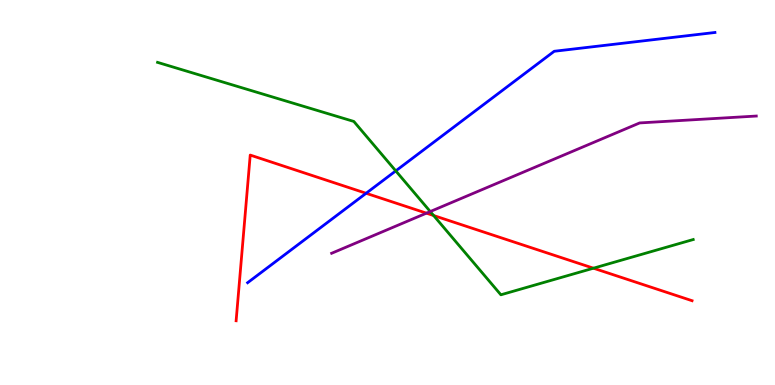[{'lines': ['blue', 'red'], 'intersections': [{'x': 4.72, 'y': 4.98}]}, {'lines': ['green', 'red'], 'intersections': [{'x': 5.6, 'y': 4.4}, {'x': 7.66, 'y': 3.03}]}, {'lines': ['purple', 'red'], 'intersections': [{'x': 5.5, 'y': 4.46}]}, {'lines': ['blue', 'green'], 'intersections': [{'x': 5.11, 'y': 5.56}]}, {'lines': ['blue', 'purple'], 'intersections': []}, {'lines': ['green', 'purple'], 'intersections': [{'x': 5.55, 'y': 4.51}]}]